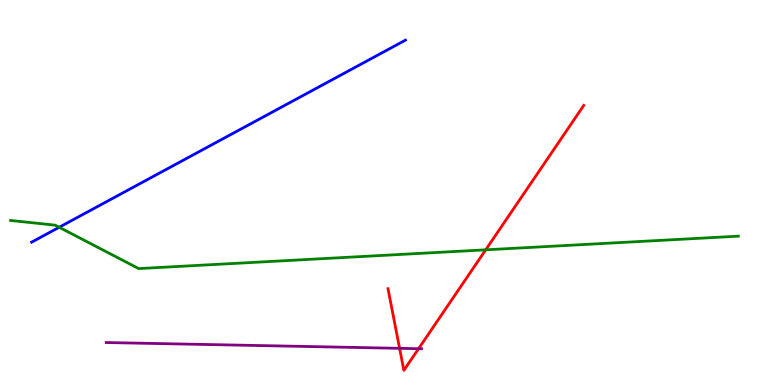[{'lines': ['blue', 'red'], 'intersections': []}, {'lines': ['green', 'red'], 'intersections': [{'x': 6.27, 'y': 3.51}]}, {'lines': ['purple', 'red'], 'intersections': [{'x': 5.16, 'y': 0.952}, {'x': 5.4, 'y': 0.943}]}, {'lines': ['blue', 'green'], 'intersections': [{'x': 0.764, 'y': 4.1}]}, {'lines': ['blue', 'purple'], 'intersections': []}, {'lines': ['green', 'purple'], 'intersections': []}]